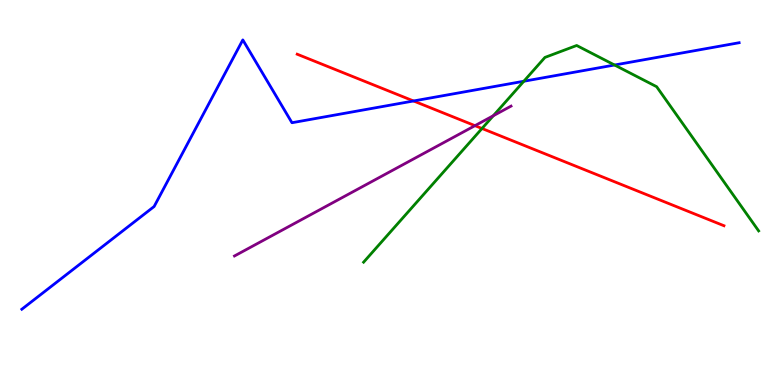[{'lines': ['blue', 'red'], 'intersections': [{'x': 5.34, 'y': 7.38}]}, {'lines': ['green', 'red'], 'intersections': [{'x': 6.22, 'y': 6.66}]}, {'lines': ['purple', 'red'], 'intersections': [{'x': 6.13, 'y': 6.74}]}, {'lines': ['blue', 'green'], 'intersections': [{'x': 6.76, 'y': 7.89}, {'x': 7.93, 'y': 8.31}]}, {'lines': ['blue', 'purple'], 'intersections': []}, {'lines': ['green', 'purple'], 'intersections': [{'x': 6.37, 'y': 6.99}]}]